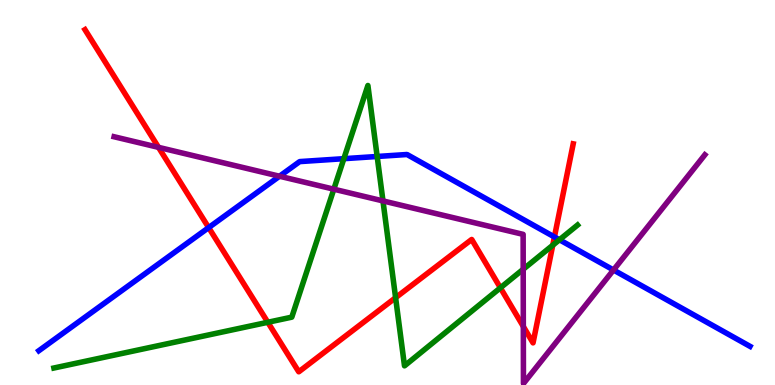[{'lines': ['blue', 'red'], 'intersections': [{'x': 2.69, 'y': 4.09}, {'x': 7.15, 'y': 3.85}]}, {'lines': ['green', 'red'], 'intersections': [{'x': 3.46, 'y': 1.63}, {'x': 5.1, 'y': 2.27}, {'x': 6.46, 'y': 2.52}, {'x': 7.13, 'y': 3.63}]}, {'lines': ['purple', 'red'], 'intersections': [{'x': 2.05, 'y': 6.17}, {'x': 6.75, 'y': 1.52}]}, {'lines': ['blue', 'green'], 'intersections': [{'x': 4.44, 'y': 5.88}, {'x': 4.87, 'y': 5.94}, {'x': 7.22, 'y': 3.77}]}, {'lines': ['blue', 'purple'], 'intersections': [{'x': 3.61, 'y': 5.42}, {'x': 7.92, 'y': 2.99}]}, {'lines': ['green', 'purple'], 'intersections': [{'x': 4.31, 'y': 5.09}, {'x': 4.94, 'y': 4.78}, {'x': 6.75, 'y': 3.01}]}]